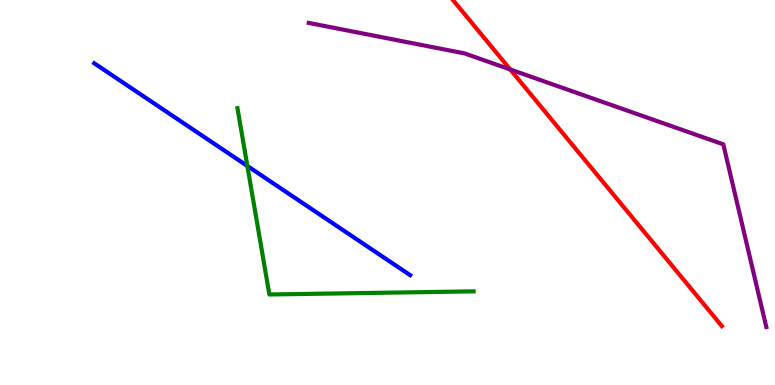[{'lines': ['blue', 'red'], 'intersections': []}, {'lines': ['green', 'red'], 'intersections': []}, {'lines': ['purple', 'red'], 'intersections': [{'x': 6.58, 'y': 8.2}]}, {'lines': ['blue', 'green'], 'intersections': [{'x': 3.19, 'y': 5.69}]}, {'lines': ['blue', 'purple'], 'intersections': []}, {'lines': ['green', 'purple'], 'intersections': []}]